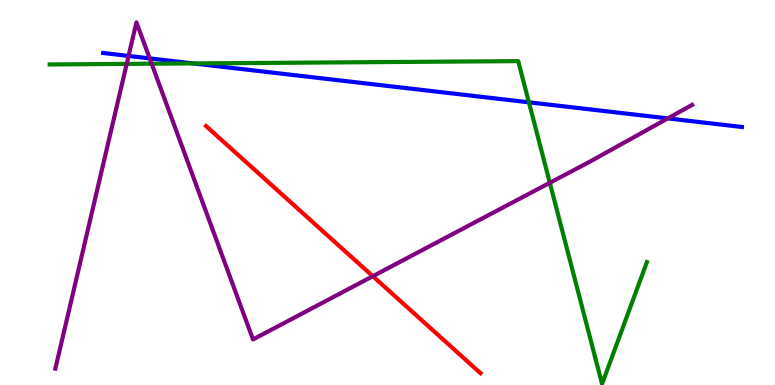[{'lines': ['blue', 'red'], 'intersections': []}, {'lines': ['green', 'red'], 'intersections': []}, {'lines': ['purple', 'red'], 'intersections': [{'x': 4.81, 'y': 2.83}]}, {'lines': ['blue', 'green'], 'intersections': [{'x': 2.49, 'y': 8.35}, {'x': 6.82, 'y': 7.34}]}, {'lines': ['blue', 'purple'], 'intersections': [{'x': 1.66, 'y': 8.55}, {'x': 1.93, 'y': 8.48}, {'x': 8.62, 'y': 6.92}]}, {'lines': ['green', 'purple'], 'intersections': [{'x': 1.63, 'y': 8.34}, {'x': 1.96, 'y': 8.34}, {'x': 7.09, 'y': 5.25}]}]